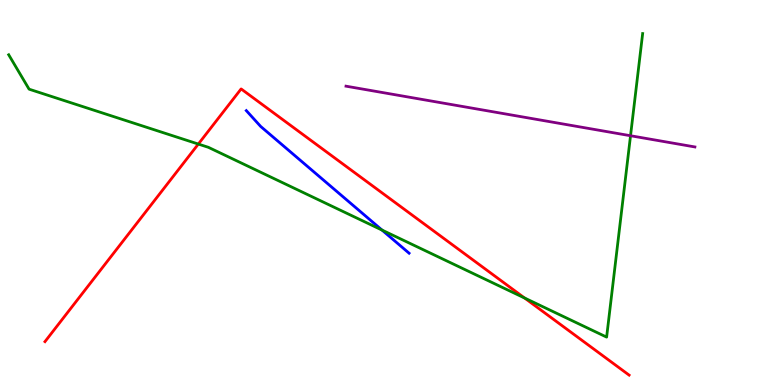[{'lines': ['blue', 'red'], 'intersections': []}, {'lines': ['green', 'red'], 'intersections': [{'x': 2.56, 'y': 6.26}, {'x': 6.77, 'y': 2.26}]}, {'lines': ['purple', 'red'], 'intersections': []}, {'lines': ['blue', 'green'], 'intersections': [{'x': 4.93, 'y': 4.02}]}, {'lines': ['blue', 'purple'], 'intersections': []}, {'lines': ['green', 'purple'], 'intersections': [{'x': 8.14, 'y': 6.47}]}]